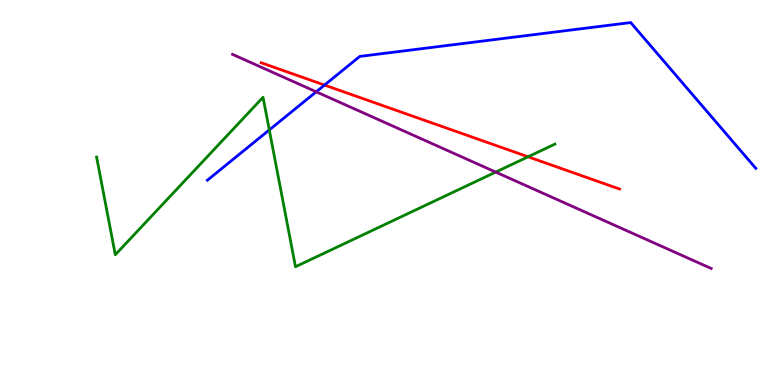[{'lines': ['blue', 'red'], 'intersections': [{'x': 4.19, 'y': 7.79}]}, {'lines': ['green', 'red'], 'intersections': [{'x': 6.81, 'y': 5.93}]}, {'lines': ['purple', 'red'], 'intersections': []}, {'lines': ['blue', 'green'], 'intersections': [{'x': 3.47, 'y': 6.63}]}, {'lines': ['blue', 'purple'], 'intersections': [{'x': 4.08, 'y': 7.62}]}, {'lines': ['green', 'purple'], 'intersections': [{'x': 6.4, 'y': 5.53}]}]